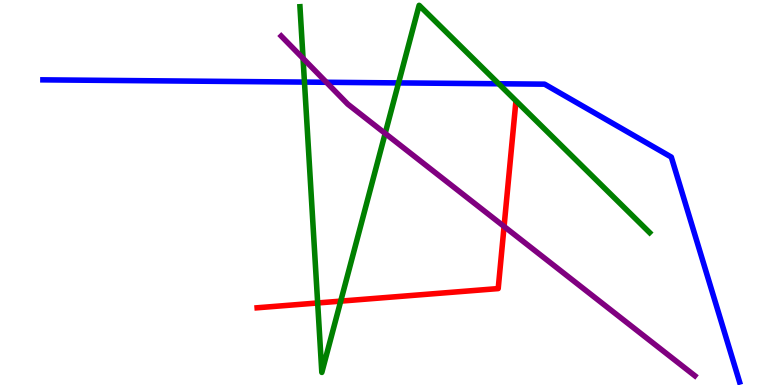[{'lines': ['blue', 'red'], 'intersections': []}, {'lines': ['green', 'red'], 'intersections': [{'x': 4.1, 'y': 2.13}, {'x': 4.4, 'y': 2.18}]}, {'lines': ['purple', 'red'], 'intersections': [{'x': 6.5, 'y': 4.12}]}, {'lines': ['blue', 'green'], 'intersections': [{'x': 3.93, 'y': 7.87}, {'x': 5.14, 'y': 7.85}, {'x': 6.43, 'y': 7.82}]}, {'lines': ['blue', 'purple'], 'intersections': [{'x': 4.21, 'y': 7.86}]}, {'lines': ['green', 'purple'], 'intersections': [{'x': 3.91, 'y': 8.48}, {'x': 4.97, 'y': 6.53}]}]